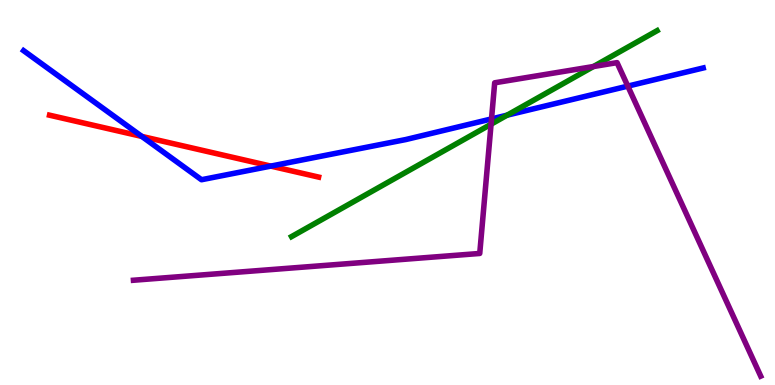[{'lines': ['blue', 'red'], 'intersections': [{'x': 1.83, 'y': 6.46}, {'x': 3.49, 'y': 5.69}]}, {'lines': ['green', 'red'], 'intersections': []}, {'lines': ['purple', 'red'], 'intersections': []}, {'lines': ['blue', 'green'], 'intersections': [{'x': 6.54, 'y': 7.01}]}, {'lines': ['blue', 'purple'], 'intersections': [{'x': 6.34, 'y': 6.91}, {'x': 8.1, 'y': 7.76}]}, {'lines': ['green', 'purple'], 'intersections': [{'x': 6.34, 'y': 6.77}, {'x': 7.66, 'y': 8.27}]}]